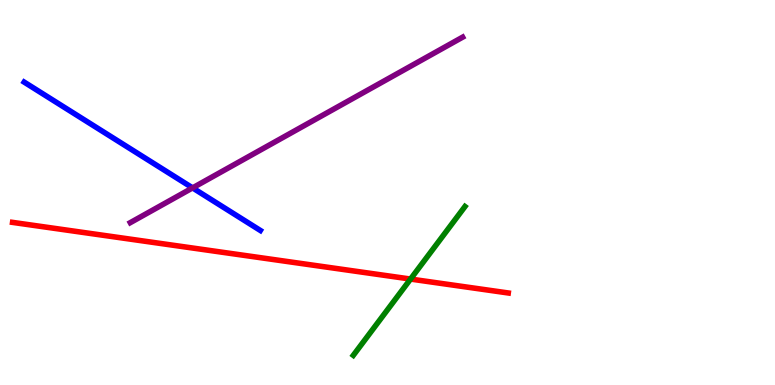[{'lines': ['blue', 'red'], 'intersections': []}, {'lines': ['green', 'red'], 'intersections': [{'x': 5.3, 'y': 2.75}]}, {'lines': ['purple', 'red'], 'intersections': []}, {'lines': ['blue', 'green'], 'intersections': []}, {'lines': ['blue', 'purple'], 'intersections': [{'x': 2.48, 'y': 5.12}]}, {'lines': ['green', 'purple'], 'intersections': []}]